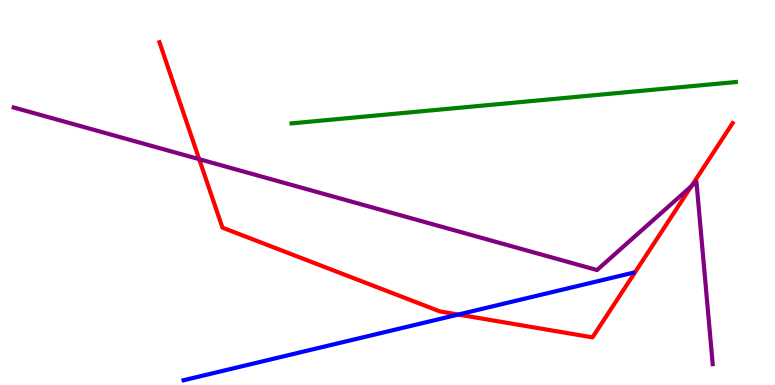[{'lines': ['blue', 'red'], 'intersections': [{'x': 5.91, 'y': 1.83}]}, {'lines': ['green', 'red'], 'intersections': []}, {'lines': ['purple', 'red'], 'intersections': [{'x': 2.57, 'y': 5.87}, {'x': 8.92, 'y': 5.16}]}, {'lines': ['blue', 'green'], 'intersections': []}, {'lines': ['blue', 'purple'], 'intersections': []}, {'lines': ['green', 'purple'], 'intersections': []}]